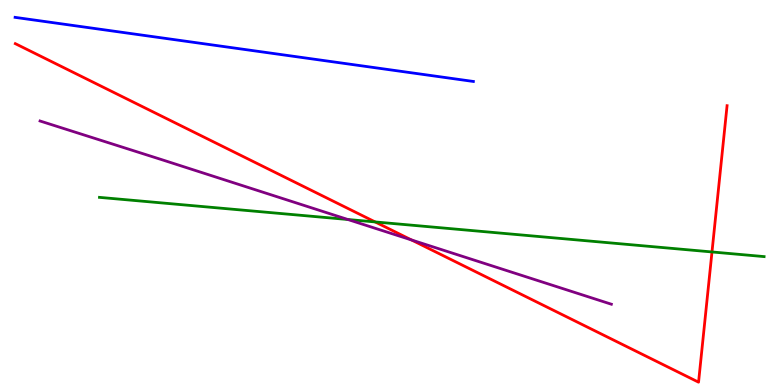[{'lines': ['blue', 'red'], 'intersections': []}, {'lines': ['green', 'red'], 'intersections': [{'x': 4.84, 'y': 4.24}, {'x': 9.19, 'y': 3.46}]}, {'lines': ['purple', 'red'], 'intersections': [{'x': 5.31, 'y': 3.77}]}, {'lines': ['blue', 'green'], 'intersections': []}, {'lines': ['blue', 'purple'], 'intersections': []}, {'lines': ['green', 'purple'], 'intersections': [{'x': 4.49, 'y': 4.3}]}]